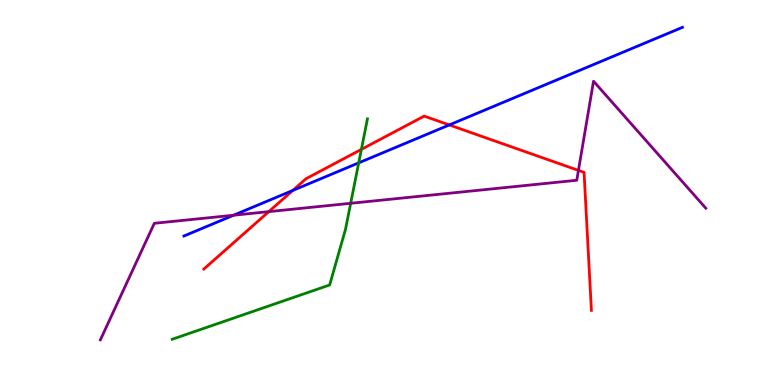[{'lines': ['blue', 'red'], 'intersections': [{'x': 3.78, 'y': 5.05}, {'x': 5.8, 'y': 6.75}]}, {'lines': ['green', 'red'], 'intersections': [{'x': 4.66, 'y': 6.12}]}, {'lines': ['purple', 'red'], 'intersections': [{'x': 3.47, 'y': 4.5}, {'x': 7.46, 'y': 5.57}]}, {'lines': ['blue', 'green'], 'intersections': [{'x': 4.63, 'y': 5.77}]}, {'lines': ['blue', 'purple'], 'intersections': [{'x': 3.01, 'y': 4.41}]}, {'lines': ['green', 'purple'], 'intersections': [{'x': 4.52, 'y': 4.72}]}]